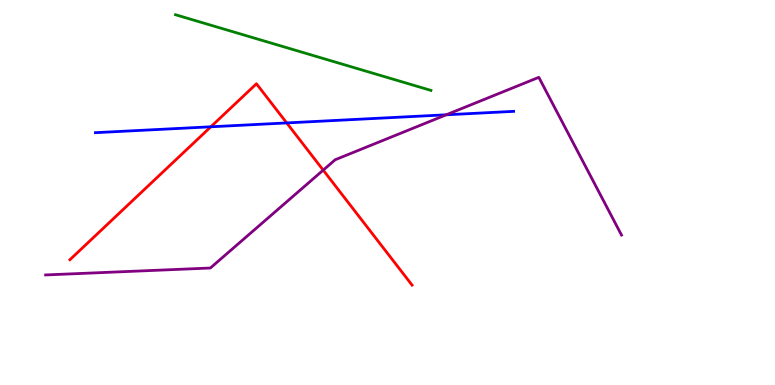[{'lines': ['blue', 'red'], 'intersections': [{'x': 2.72, 'y': 6.71}, {'x': 3.7, 'y': 6.81}]}, {'lines': ['green', 'red'], 'intersections': []}, {'lines': ['purple', 'red'], 'intersections': [{'x': 4.17, 'y': 5.58}]}, {'lines': ['blue', 'green'], 'intersections': []}, {'lines': ['blue', 'purple'], 'intersections': [{'x': 5.76, 'y': 7.02}]}, {'lines': ['green', 'purple'], 'intersections': []}]